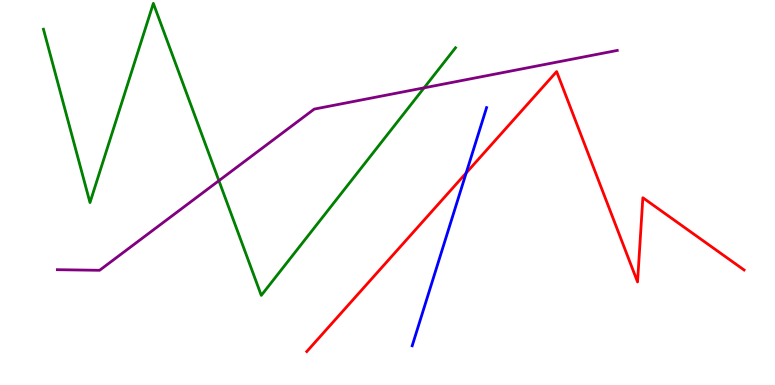[{'lines': ['blue', 'red'], 'intersections': [{'x': 6.02, 'y': 5.51}]}, {'lines': ['green', 'red'], 'intersections': []}, {'lines': ['purple', 'red'], 'intersections': []}, {'lines': ['blue', 'green'], 'intersections': []}, {'lines': ['blue', 'purple'], 'intersections': []}, {'lines': ['green', 'purple'], 'intersections': [{'x': 2.82, 'y': 5.31}, {'x': 5.47, 'y': 7.72}]}]